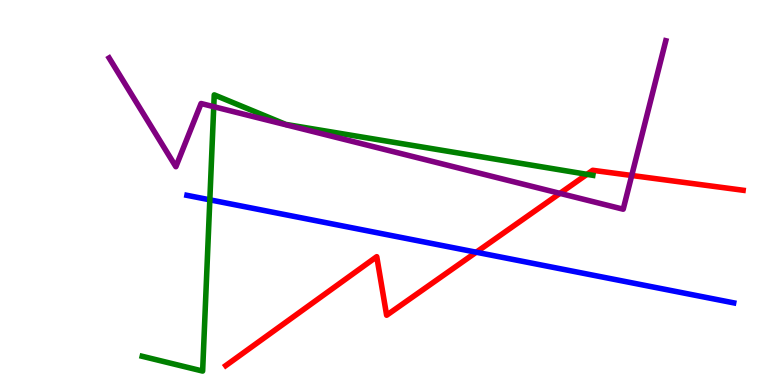[{'lines': ['blue', 'red'], 'intersections': [{'x': 6.15, 'y': 3.45}]}, {'lines': ['green', 'red'], 'intersections': [{'x': 7.57, 'y': 5.47}]}, {'lines': ['purple', 'red'], 'intersections': [{'x': 7.22, 'y': 4.98}, {'x': 8.15, 'y': 5.44}]}, {'lines': ['blue', 'green'], 'intersections': [{'x': 2.71, 'y': 4.81}]}, {'lines': ['blue', 'purple'], 'intersections': []}, {'lines': ['green', 'purple'], 'intersections': [{'x': 2.76, 'y': 7.23}]}]